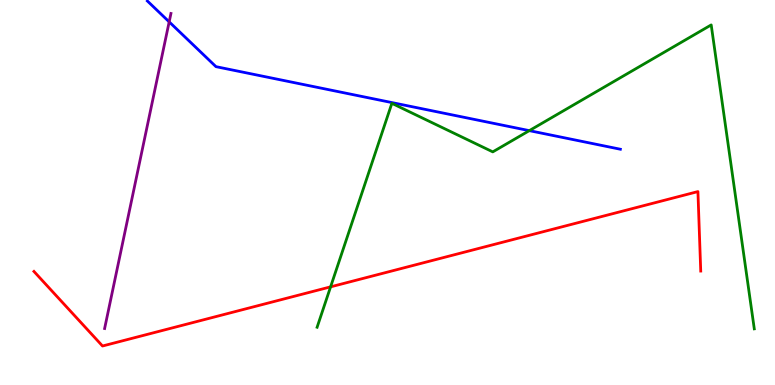[{'lines': ['blue', 'red'], 'intersections': []}, {'lines': ['green', 'red'], 'intersections': [{'x': 4.27, 'y': 2.55}]}, {'lines': ['purple', 'red'], 'intersections': []}, {'lines': ['blue', 'green'], 'intersections': [{'x': 6.83, 'y': 6.61}]}, {'lines': ['blue', 'purple'], 'intersections': [{'x': 2.18, 'y': 9.43}]}, {'lines': ['green', 'purple'], 'intersections': []}]